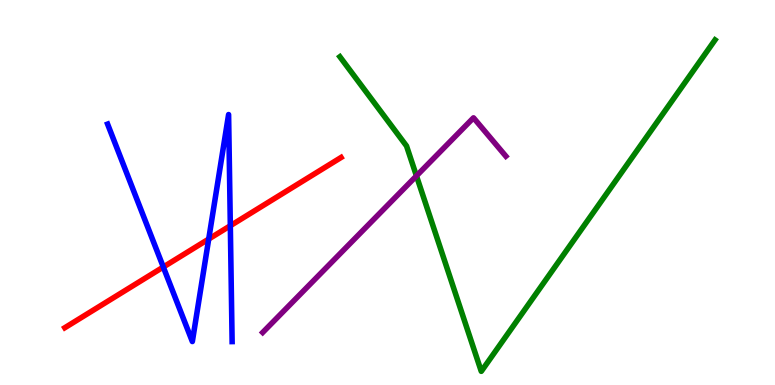[{'lines': ['blue', 'red'], 'intersections': [{'x': 2.11, 'y': 3.06}, {'x': 2.69, 'y': 3.79}, {'x': 2.97, 'y': 4.14}]}, {'lines': ['green', 'red'], 'intersections': []}, {'lines': ['purple', 'red'], 'intersections': []}, {'lines': ['blue', 'green'], 'intersections': []}, {'lines': ['blue', 'purple'], 'intersections': []}, {'lines': ['green', 'purple'], 'intersections': [{'x': 5.37, 'y': 5.43}]}]